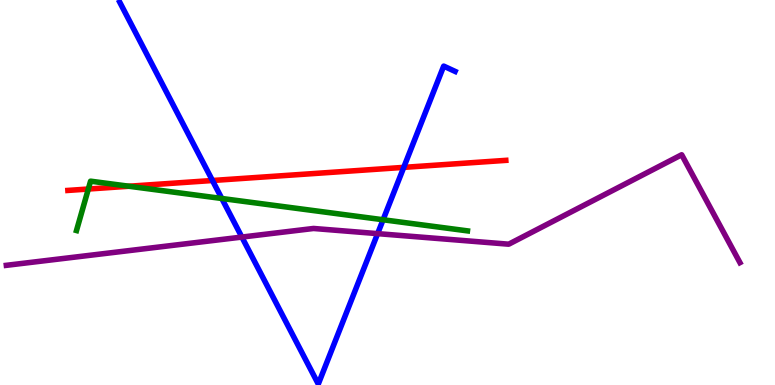[{'lines': ['blue', 'red'], 'intersections': [{'x': 2.74, 'y': 5.31}, {'x': 5.21, 'y': 5.65}]}, {'lines': ['green', 'red'], 'intersections': [{'x': 1.14, 'y': 5.09}, {'x': 1.66, 'y': 5.16}]}, {'lines': ['purple', 'red'], 'intersections': []}, {'lines': ['blue', 'green'], 'intersections': [{'x': 2.86, 'y': 4.84}, {'x': 4.94, 'y': 4.29}]}, {'lines': ['blue', 'purple'], 'intersections': [{'x': 3.12, 'y': 3.84}, {'x': 4.87, 'y': 3.93}]}, {'lines': ['green', 'purple'], 'intersections': []}]